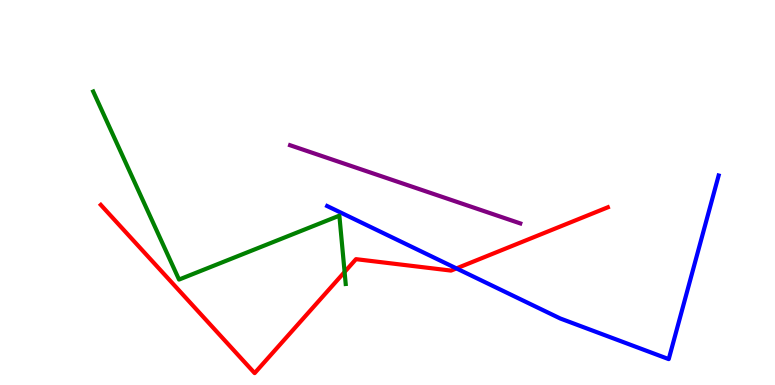[{'lines': ['blue', 'red'], 'intersections': [{'x': 5.89, 'y': 3.03}]}, {'lines': ['green', 'red'], 'intersections': [{'x': 4.45, 'y': 2.94}]}, {'lines': ['purple', 'red'], 'intersections': []}, {'lines': ['blue', 'green'], 'intersections': []}, {'lines': ['blue', 'purple'], 'intersections': []}, {'lines': ['green', 'purple'], 'intersections': []}]